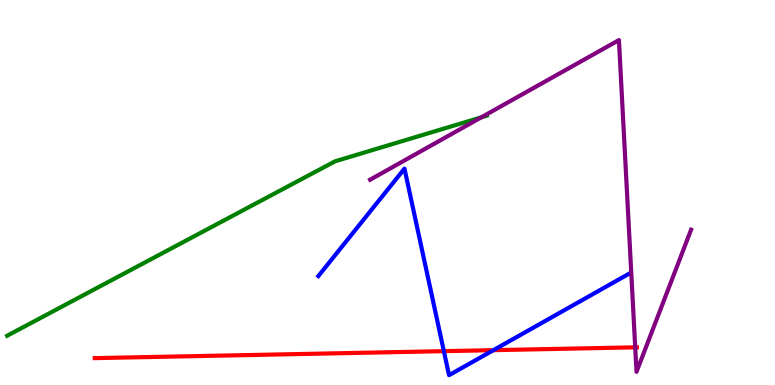[{'lines': ['blue', 'red'], 'intersections': [{'x': 5.73, 'y': 0.879}, {'x': 6.37, 'y': 0.905}]}, {'lines': ['green', 'red'], 'intersections': []}, {'lines': ['purple', 'red'], 'intersections': [{'x': 8.2, 'y': 0.978}]}, {'lines': ['blue', 'green'], 'intersections': []}, {'lines': ['blue', 'purple'], 'intersections': []}, {'lines': ['green', 'purple'], 'intersections': [{'x': 6.21, 'y': 6.95}]}]